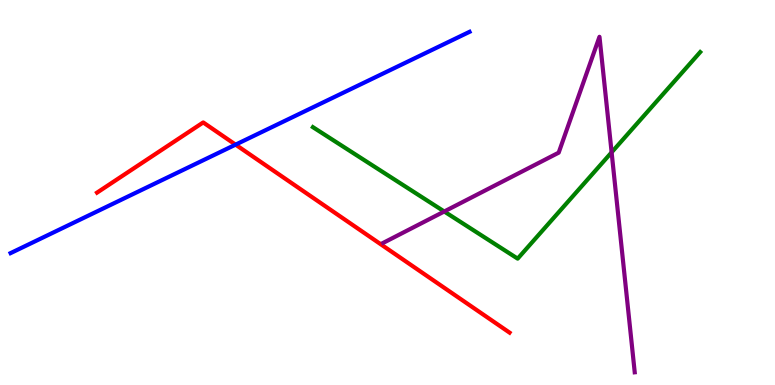[{'lines': ['blue', 'red'], 'intersections': [{'x': 3.04, 'y': 6.24}]}, {'lines': ['green', 'red'], 'intersections': []}, {'lines': ['purple', 'red'], 'intersections': []}, {'lines': ['blue', 'green'], 'intersections': []}, {'lines': ['blue', 'purple'], 'intersections': []}, {'lines': ['green', 'purple'], 'intersections': [{'x': 5.73, 'y': 4.51}, {'x': 7.89, 'y': 6.04}]}]